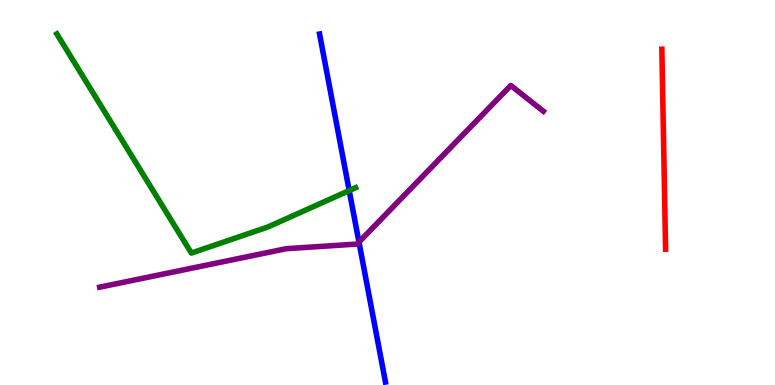[{'lines': ['blue', 'red'], 'intersections': []}, {'lines': ['green', 'red'], 'intersections': []}, {'lines': ['purple', 'red'], 'intersections': []}, {'lines': ['blue', 'green'], 'intersections': [{'x': 4.51, 'y': 5.05}]}, {'lines': ['blue', 'purple'], 'intersections': [{'x': 4.63, 'y': 3.71}]}, {'lines': ['green', 'purple'], 'intersections': []}]